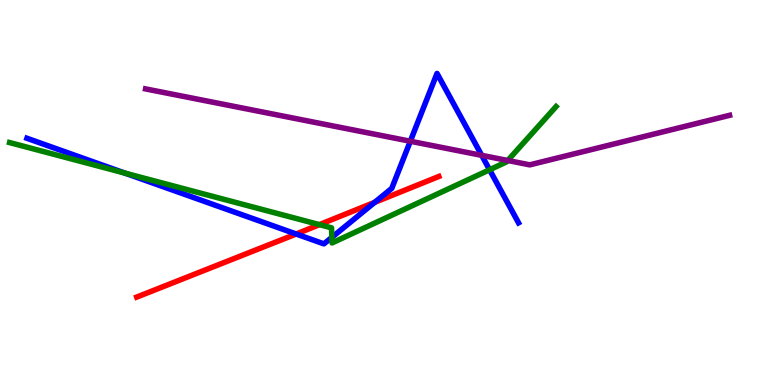[{'lines': ['blue', 'red'], 'intersections': [{'x': 3.82, 'y': 3.92}, {'x': 4.83, 'y': 4.74}]}, {'lines': ['green', 'red'], 'intersections': [{'x': 4.12, 'y': 4.17}]}, {'lines': ['purple', 'red'], 'intersections': []}, {'lines': ['blue', 'green'], 'intersections': [{'x': 1.61, 'y': 5.5}, {'x': 4.28, 'y': 3.83}, {'x': 6.32, 'y': 5.59}]}, {'lines': ['blue', 'purple'], 'intersections': [{'x': 5.29, 'y': 6.33}, {'x': 6.22, 'y': 5.96}]}, {'lines': ['green', 'purple'], 'intersections': [{'x': 6.55, 'y': 5.83}]}]